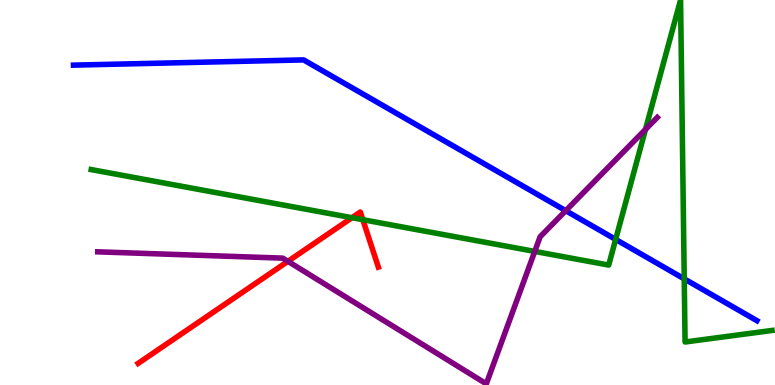[{'lines': ['blue', 'red'], 'intersections': []}, {'lines': ['green', 'red'], 'intersections': [{'x': 4.54, 'y': 4.35}, {'x': 4.68, 'y': 4.29}]}, {'lines': ['purple', 'red'], 'intersections': [{'x': 3.72, 'y': 3.21}]}, {'lines': ['blue', 'green'], 'intersections': [{'x': 7.94, 'y': 3.78}, {'x': 8.83, 'y': 2.76}]}, {'lines': ['blue', 'purple'], 'intersections': [{'x': 7.3, 'y': 4.53}]}, {'lines': ['green', 'purple'], 'intersections': [{'x': 6.9, 'y': 3.47}, {'x': 8.33, 'y': 6.64}]}]